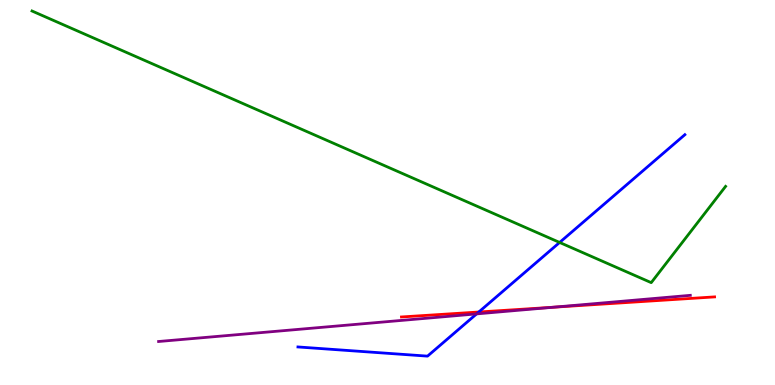[{'lines': ['blue', 'red'], 'intersections': [{'x': 6.18, 'y': 1.9}]}, {'lines': ['green', 'red'], 'intersections': []}, {'lines': ['purple', 'red'], 'intersections': [{'x': 7.14, 'y': 2.02}]}, {'lines': ['blue', 'green'], 'intersections': [{'x': 7.22, 'y': 3.7}]}, {'lines': ['blue', 'purple'], 'intersections': [{'x': 6.15, 'y': 1.85}]}, {'lines': ['green', 'purple'], 'intersections': []}]